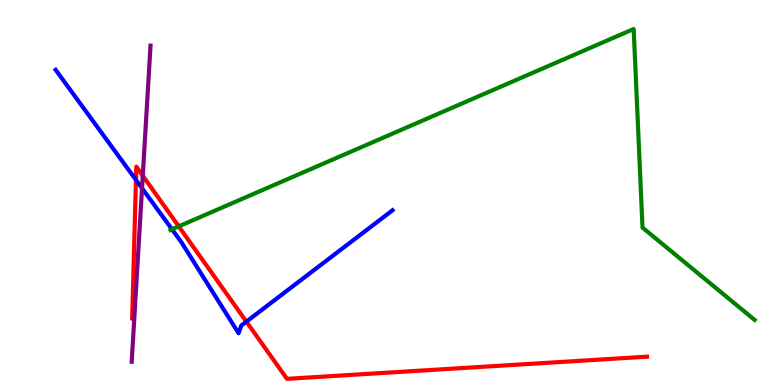[{'lines': ['blue', 'red'], 'intersections': [{'x': 1.75, 'y': 5.33}, {'x': 3.18, 'y': 1.65}]}, {'lines': ['green', 'red'], 'intersections': [{'x': 2.31, 'y': 4.12}]}, {'lines': ['purple', 'red'], 'intersections': [{'x': 1.84, 'y': 5.44}]}, {'lines': ['blue', 'green'], 'intersections': [{'x': 2.22, 'y': 4.04}]}, {'lines': ['blue', 'purple'], 'intersections': [{'x': 1.83, 'y': 5.11}]}, {'lines': ['green', 'purple'], 'intersections': []}]